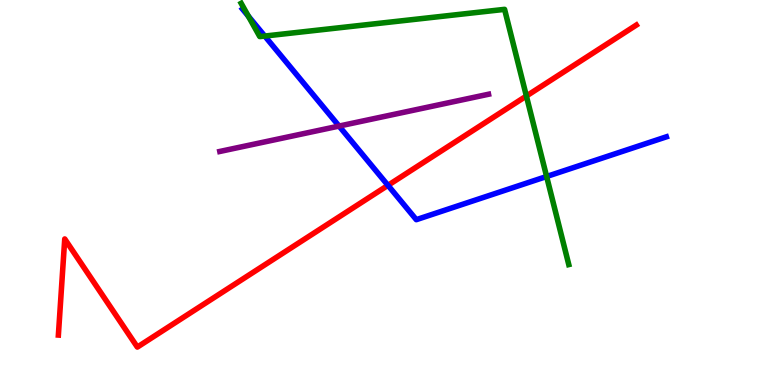[{'lines': ['blue', 'red'], 'intersections': [{'x': 5.01, 'y': 5.19}]}, {'lines': ['green', 'red'], 'intersections': [{'x': 6.79, 'y': 7.51}]}, {'lines': ['purple', 'red'], 'intersections': []}, {'lines': ['blue', 'green'], 'intersections': [{'x': 3.2, 'y': 9.58}, {'x': 3.42, 'y': 9.06}, {'x': 7.05, 'y': 5.42}]}, {'lines': ['blue', 'purple'], 'intersections': [{'x': 4.37, 'y': 6.73}]}, {'lines': ['green', 'purple'], 'intersections': []}]